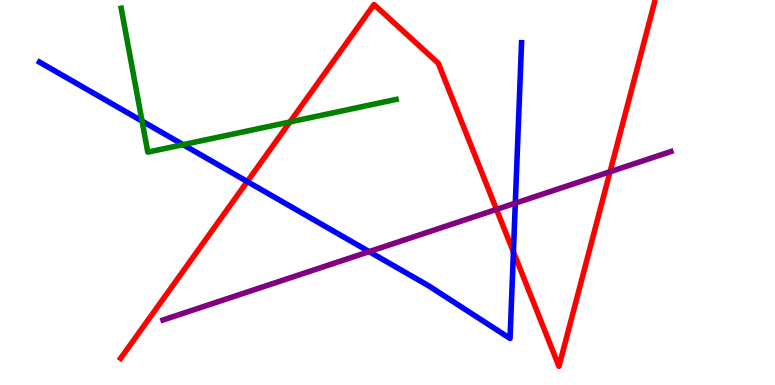[{'lines': ['blue', 'red'], 'intersections': [{'x': 3.19, 'y': 5.28}, {'x': 6.62, 'y': 3.46}]}, {'lines': ['green', 'red'], 'intersections': [{'x': 3.74, 'y': 6.83}]}, {'lines': ['purple', 'red'], 'intersections': [{'x': 6.41, 'y': 4.56}, {'x': 7.87, 'y': 5.54}]}, {'lines': ['blue', 'green'], 'intersections': [{'x': 1.83, 'y': 6.86}, {'x': 2.36, 'y': 6.24}]}, {'lines': ['blue', 'purple'], 'intersections': [{'x': 4.76, 'y': 3.46}, {'x': 6.65, 'y': 4.72}]}, {'lines': ['green', 'purple'], 'intersections': []}]